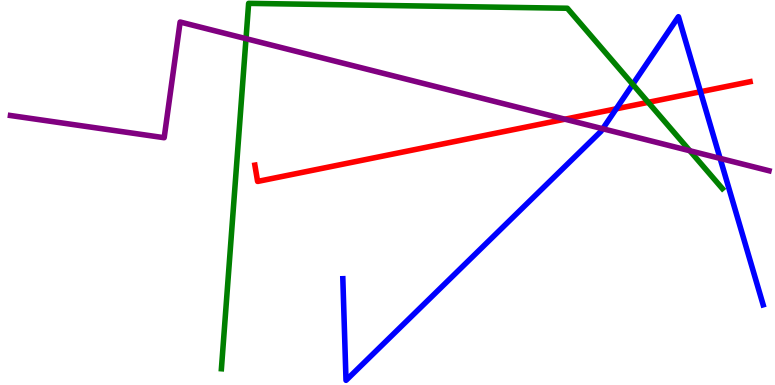[{'lines': ['blue', 'red'], 'intersections': [{'x': 7.95, 'y': 7.17}, {'x': 9.04, 'y': 7.62}]}, {'lines': ['green', 'red'], 'intersections': [{'x': 8.36, 'y': 7.34}]}, {'lines': ['purple', 'red'], 'intersections': [{'x': 7.29, 'y': 6.9}]}, {'lines': ['blue', 'green'], 'intersections': [{'x': 8.16, 'y': 7.81}]}, {'lines': ['blue', 'purple'], 'intersections': [{'x': 7.78, 'y': 6.66}, {'x': 9.29, 'y': 5.89}]}, {'lines': ['green', 'purple'], 'intersections': [{'x': 3.17, 'y': 9.0}, {'x': 8.9, 'y': 6.08}]}]